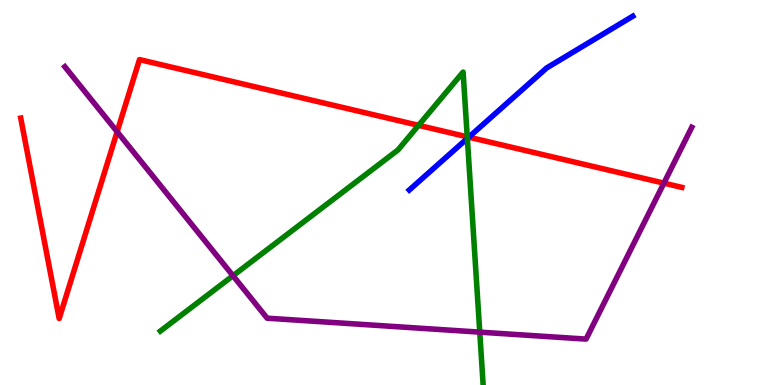[{'lines': ['blue', 'red'], 'intersections': [{'x': 6.05, 'y': 6.44}]}, {'lines': ['green', 'red'], 'intersections': [{'x': 5.4, 'y': 6.74}, {'x': 6.03, 'y': 6.45}]}, {'lines': ['purple', 'red'], 'intersections': [{'x': 1.51, 'y': 6.58}, {'x': 8.57, 'y': 5.24}]}, {'lines': ['blue', 'green'], 'intersections': [{'x': 6.03, 'y': 6.4}]}, {'lines': ['blue', 'purple'], 'intersections': []}, {'lines': ['green', 'purple'], 'intersections': [{'x': 3.01, 'y': 2.84}, {'x': 6.19, 'y': 1.37}]}]